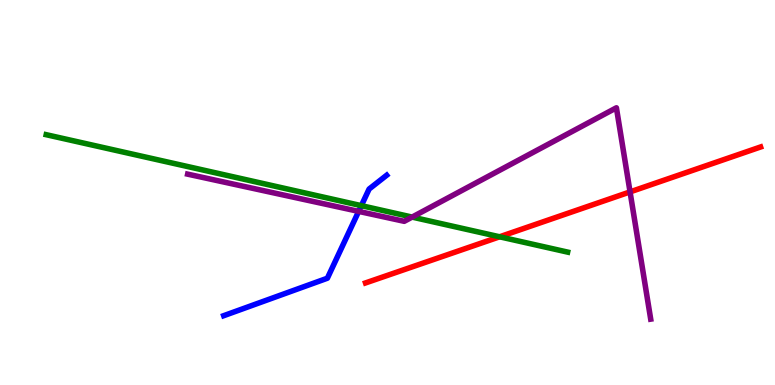[{'lines': ['blue', 'red'], 'intersections': []}, {'lines': ['green', 'red'], 'intersections': [{'x': 6.45, 'y': 3.85}]}, {'lines': ['purple', 'red'], 'intersections': [{'x': 8.13, 'y': 5.02}]}, {'lines': ['blue', 'green'], 'intersections': [{'x': 4.66, 'y': 4.66}]}, {'lines': ['blue', 'purple'], 'intersections': [{'x': 4.63, 'y': 4.51}]}, {'lines': ['green', 'purple'], 'intersections': [{'x': 5.32, 'y': 4.36}]}]